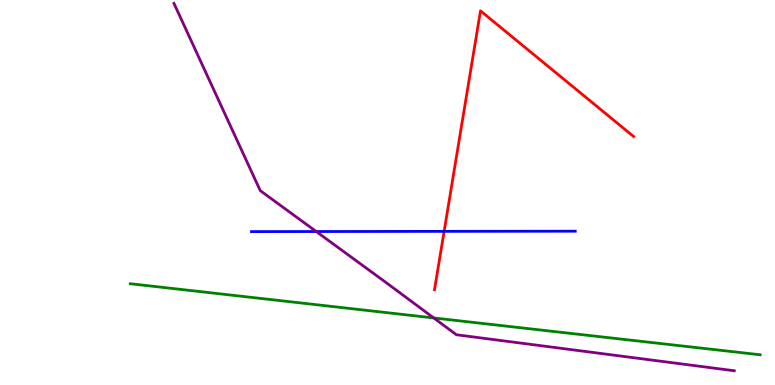[{'lines': ['blue', 'red'], 'intersections': [{'x': 5.73, 'y': 3.99}]}, {'lines': ['green', 'red'], 'intersections': []}, {'lines': ['purple', 'red'], 'intersections': []}, {'lines': ['blue', 'green'], 'intersections': []}, {'lines': ['blue', 'purple'], 'intersections': [{'x': 4.08, 'y': 3.99}]}, {'lines': ['green', 'purple'], 'intersections': [{'x': 5.6, 'y': 1.74}]}]